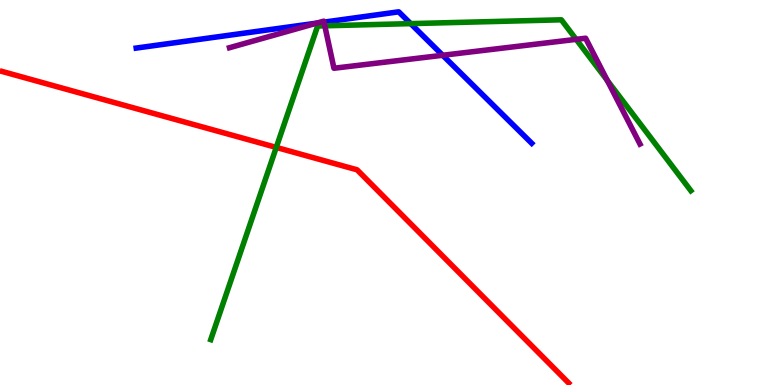[{'lines': ['blue', 'red'], 'intersections': []}, {'lines': ['green', 'red'], 'intersections': [{'x': 3.56, 'y': 6.17}]}, {'lines': ['purple', 'red'], 'intersections': []}, {'lines': ['blue', 'green'], 'intersections': [{'x': 5.3, 'y': 9.39}]}, {'lines': ['blue', 'purple'], 'intersections': [{'x': 4.09, 'y': 9.4}, {'x': 4.18, 'y': 9.42}, {'x': 5.71, 'y': 8.56}]}, {'lines': ['green', 'purple'], 'intersections': [{'x': 4.19, 'y': 9.33}, {'x': 7.43, 'y': 8.98}, {'x': 7.84, 'y': 7.91}]}]